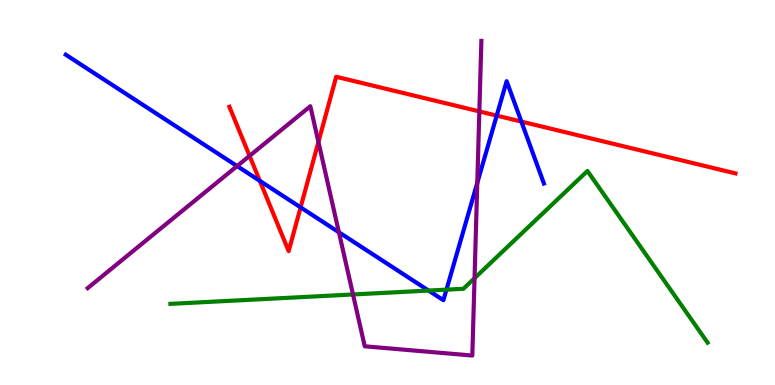[{'lines': ['blue', 'red'], 'intersections': [{'x': 3.35, 'y': 5.3}, {'x': 3.88, 'y': 4.61}, {'x': 6.41, 'y': 7.0}, {'x': 6.73, 'y': 6.84}]}, {'lines': ['green', 'red'], 'intersections': []}, {'lines': ['purple', 'red'], 'intersections': [{'x': 3.22, 'y': 5.95}, {'x': 4.11, 'y': 6.31}, {'x': 6.19, 'y': 7.11}]}, {'lines': ['blue', 'green'], 'intersections': [{'x': 5.53, 'y': 2.45}, {'x': 5.76, 'y': 2.48}]}, {'lines': ['blue', 'purple'], 'intersections': [{'x': 3.06, 'y': 5.69}, {'x': 4.37, 'y': 3.97}, {'x': 6.16, 'y': 5.25}]}, {'lines': ['green', 'purple'], 'intersections': [{'x': 4.55, 'y': 2.35}, {'x': 6.12, 'y': 2.77}]}]